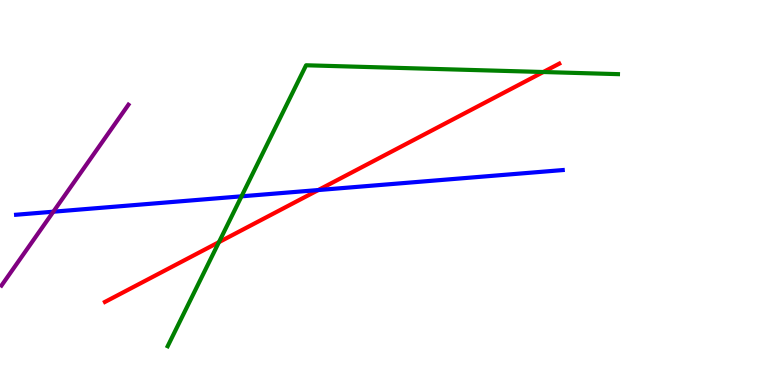[{'lines': ['blue', 'red'], 'intersections': [{'x': 4.11, 'y': 5.06}]}, {'lines': ['green', 'red'], 'intersections': [{'x': 2.83, 'y': 3.71}, {'x': 7.01, 'y': 8.13}]}, {'lines': ['purple', 'red'], 'intersections': []}, {'lines': ['blue', 'green'], 'intersections': [{'x': 3.12, 'y': 4.9}]}, {'lines': ['blue', 'purple'], 'intersections': [{'x': 0.688, 'y': 4.5}]}, {'lines': ['green', 'purple'], 'intersections': []}]